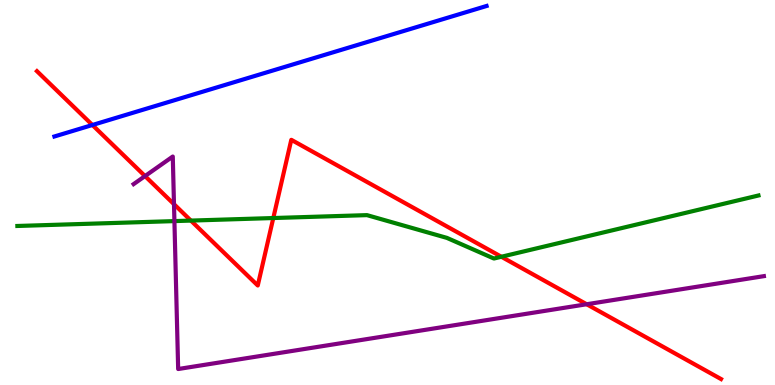[{'lines': ['blue', 'red'], 'intersections': [{'x': 1.19, 'y': 6.75}]}, {'lines': ['green', 'red'], 'intersections': [{'x': 2.46, 'y': 4.27}, {'x': 3.53, 'y': 4.34}, {'x': 6.47, 'y': 3.33}]}, {'lines': ['purple', 'red'], 'intersections': [{'x': 1.87, 'y': 5.43}, {'x': 2.24, 'y': 4.7}, {'x': 7.57, 'y': 2.1}]}, {'lines': ['blue', 'green'], 'intersections': []}, {'lines': ['blue', 'purple'], 'intersections': []}, {'lines': ['green', 'purple'], 'intersections': [{'x': 2.25, 'y': 4.26}]}]